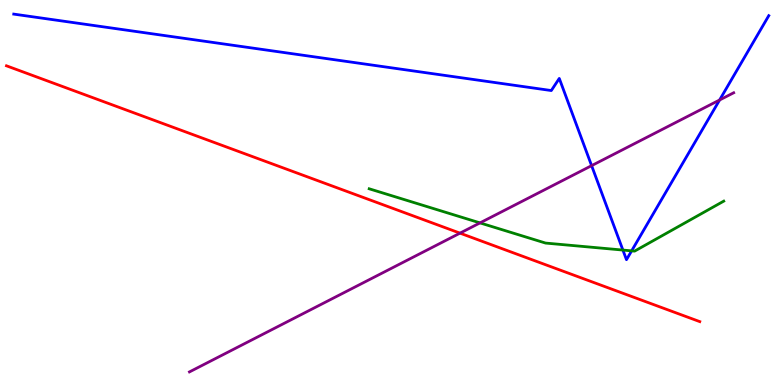[{'lines': ['blue', 'red'], 'intersections': []}, {'lines': ['green', 'red'], 'intersections': []}, {'lines': ['purple', 'red'], 'intersections': [{'x': 5.94, 'y': 3.94}]}, {'lines': ['blue', 'green'], 'intersections': [{'x': 8.04, 'y': 3.5}, {'x': 8.15, 'y': 3.48}]}, {'lines': ['blue', 'purple'], 'intersections': [{'x': 7.63, 'y': 5.7}, {'x': 9.29, 'y': 7.4}]}, {'lines': ['green', 'purple'], 'intersections': [{'x': 6.19, 'y': 4.21}]}]